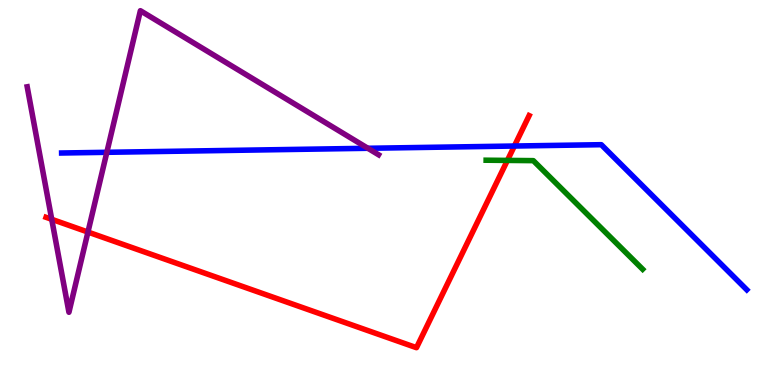[{'lines': ['blue', 'red'], 'intersections': [{'x': 6.64, 'y': 6.21}]}, {'lines': ['green', 'red'], 'intersections': [{'x': 6.55, 'y': 5.83}]}, {'lines': ['purple', 'red'], 'intersections': [{'x': 0.667, 'y': 4.3}, {'x': 1.13, 'y': 3.97}]}, {'lines': ['blue', 'green'], 'intersections': []}, {'lines': ['blue', 'purple'], 'intersections': [{'x': 1.38, 'y': 6.04}, {'x': 4.75, 'y': 6.15}]}, {'lines': ['green', 'purple'], 'intersections': []}]